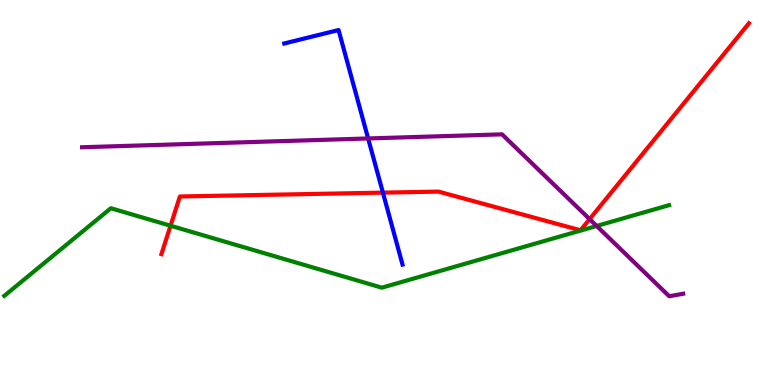[{'lines': ['blue', 'red'], 'intersections': [{'x': 4.94, 'y': 5.0}]}, {'lines': ['green', 'red'], 'intersections': [{'x': 2.2, 'y': 4.14}]}, {'lines': ['purple', 'red'], 'intersections': [{'x': 7.61, 'y': 4.31}]}, {'lines': ['blue', 'green'], 'intersections': []}, {'lines': ['blue', 'purple'], 'intersections': [{'x': 4.75, 'y': 6.4}]}, {'lines': ['green', 'purple'], 'intersections': [{'x': 7.7, 'y': 4.13}]}]